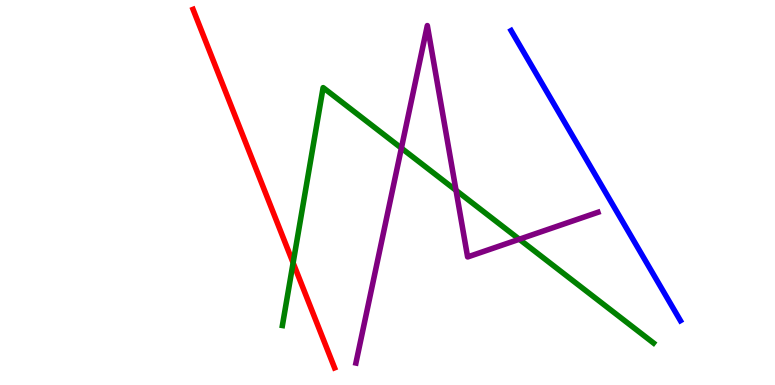[{'lines': ['blue', 'red'], 'intersections': []}, {'lines': ['green', 'red'], 'intersections': [{'x': 3.78, 'y': 3.17}]}, {'lines': ['purple', 'red'], 'intersections': []}, {'lines': ['blue', 'green'], 'intersections': []}, {'lines': ['blue', 'purple'], 'intersections': []}, {'lines': ['green', 'purple'], 'intersections': [{'x': 5.18, 'y': 6.15}, {'x': 5.88, 'y': 5.06}, {'x': 6.7, 'y': 3.79}]}]